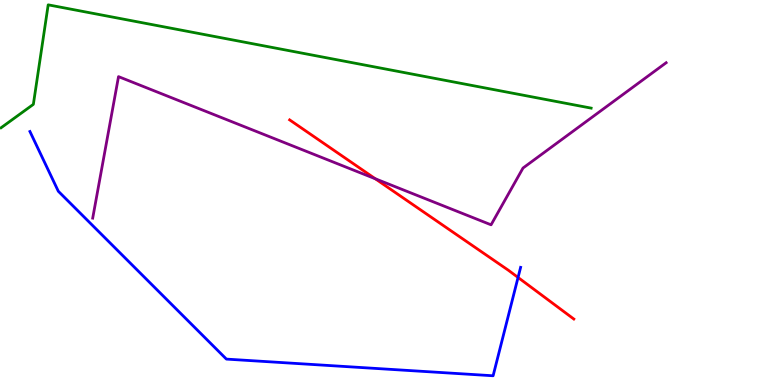[{'lines': ['blue', 'red'], 'intersections': [{'x': 6.68, 'y': 2.79}]}, {'lines': ['green', 'red'], 'intersections': []}, {'lines': ['purple', 'red'], 'intersections': [{'x': 4.84, 'y': 5.36}]}, {'lines': ['blue', 'green'], 'intersections': []}, {'lines': ['blue', 'purple'], 'intersections': []}, {'lines': ['green', 'purple'], 'intersections': []}]